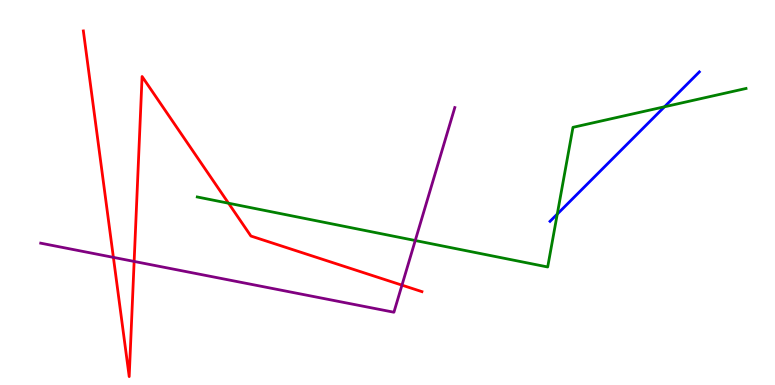[{'lines': ['blue', 'red'], 'intersections': []}, {'lines': ['green', 'red'], 'intersections': [{'x': 2.95, 'y': 4.72}]}, {'lines': ['purple', 'red'], 'intersections': [{'x': 1.46, 'y': 3.31}, {'x': 1.73, 'y': 3.21}, {'x': 5.19, 'y': 2.59}]}, {'lines': ['blue', 'green'], 'intersections': [{'x': 7.19, 'y': 4.44}, {'x': 8.57, 'y': 7.23}]}, {'lines': ['blue', 'purple'], 'intersections': []}, {'lines': ['green', 'purple'], 'intersections': [{'x': 5.36, 'y': 3.75}]}]